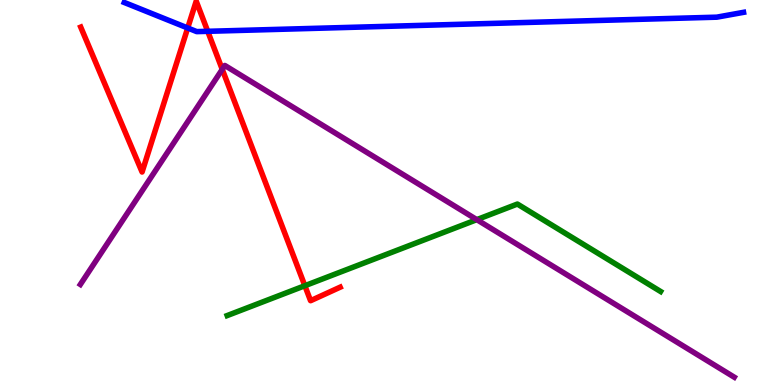[{'lines': ['blue', 'red'], 'intersections': [{'x': 2.42, 'y': 9.27}, {'x': 2.68, 'y': 9.19}]}, {'lines': ['green', 'red'], 'intersections': [{'x': 3.93, 'y': 2.58}]}, {'lines': ['purple', 'red'], 'intersections': [{'x': 2.87, 'y': 8.2}]}, {'lines': ['blue', 'green'], 'intersections': []}, {'lines': ['blue', 'purple'], 'intersections': []}, {'lines': ['green', 'purple'], 'intersections': [{'x': 6.15, 'y': 4.29}]}]